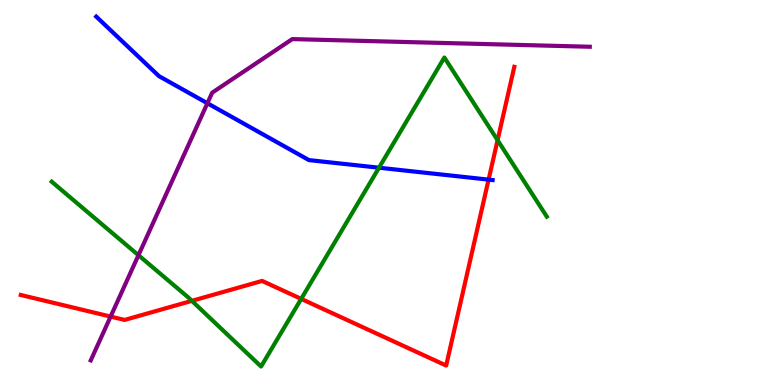[{'lines': ['blue', 'red'], 'intersections': [{'x': 6.3, 'y': 5.33}]}, {'lines': ['green', 'red'], 'intersections': [{'x': 2.48, 'y': 2.19}, {'x': 3.89, 'y': 2.24}, {'x': 6.42, 'y': 6.36}]}, {'lines': ['purple', 'red'], 'intersections': [{'x': 1.43, 'y': 1.78}]}, {'lines': ['blue', 'green'], 'intersections': [{'x': 4.89, 'y': 5.64}]}, {'lines': ['blue', 'purple'], 'intersections': [{'x': 2.68, 'y': 7.32}]}, {'lines': ['green', 'purple'], 'intersections': [{'x': 1.79, 'y': 3.37}]}]